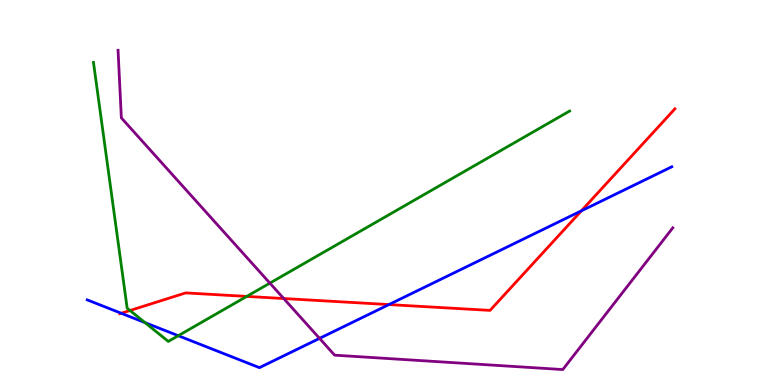[{'lines': ['blue', 'red'], 'intersections': [{'x': 1.56, 'y': 1.86}, {'x': 5.02, 'y': 2.09}, {'x': 7.5, 'y': 4.52}]}, {'lines': ['green', 'red'], 'intersections': [{'x': 1.68, 'y': 1.94}, {'x': 3.18, 'y': 2.3}]}, {'lines': ['purple', 'red'], 'intersections': [{'x': 3.66, 'y': 2.25}]}, {'lines': ['blue', 'green'], 'intersections': [{'x': 1.87, 'y': 1.62}, {'x': 2.3, 'y': 1.28}]}, {'lines': ['blue', 'purple'], 'intersections': [{'x': 4.12, 'y': 1.21}]}, {'lines': ['green', 'purple'], 'intersections': [{'x': 3.48, 'y': 2.65}]}]